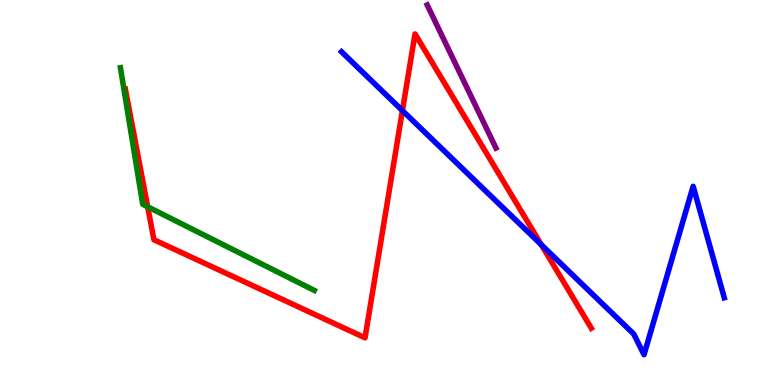[{'lines': ['blue', 'red'], 'intersections': [{'x': 5.19, 'y': 7.13}, {'x': 6.98, 'y': 3.64}]}, {'lines': ['green', 'red'], 'intersections': [{'x': 1.91, 'y': 4.63}]}, {'lines': ['purple', 'red'], 'intersections': []}, {'lines': ['blue', 'green'], 'intersections': []}, {'lines': ['blue', 'purple'], 'intersections': []}, {'lines': ['green', 'purple'], 'intersections': []}]